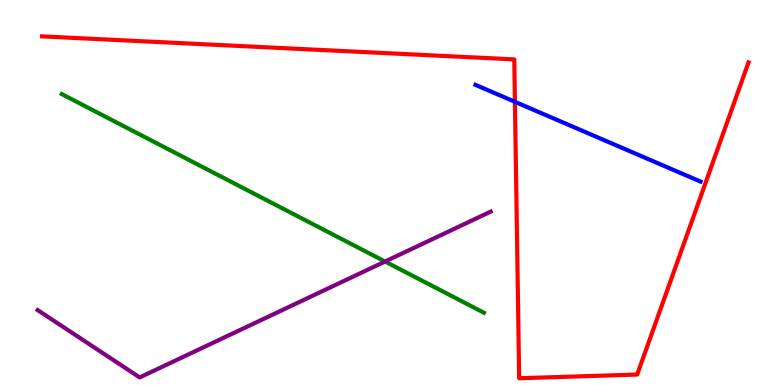[{'lines': ['blue', 'red'], 'intersections': [{'x': 6.64, 'y': 7.36}]}, {'lines': ['green', 'red'], 'intersections': []}, {'lines': ['purple', 'red'], 'intersections': []}, {'lines': ['blue', 'green'], 'intersections': []}, {'lines': ['blue', 'purple'], 'intersections': []}, {'lines': ['green', 'purple'], 'intersections': [{'x': 4.97, 'y': 3.21}]}]